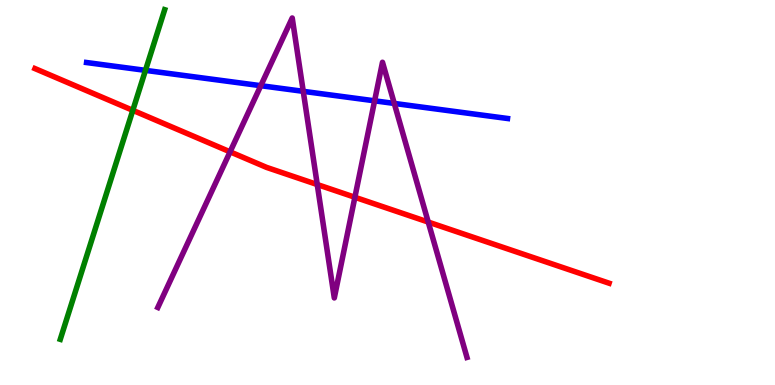[{'lines': ['blue', 'red'], 'intersections': []}, {'lines': ['green', 'red'], 'intersections': [{'x': 1.71, 'y': 7.13}]}, {'lines': ['purple', 'red'], 'intersections': [{'x': 2.97, 'y': 6.06}, {'x': 4.09, 'y': 5.21}, {'x': 4.58, 'y': 4.88}, {'x': 5.53, 'y': 4.23}]}, {'lines': ['blue', 'green'], 'intersections': [{'x': 1.88, 'y': 8.17}]}, {'lines': ['blue', 'purple'], 'intersections': [{'x': 3.37, 'y': 7.77}, {'x': 3.91, 'y': 7.63}, {'x': 4.83, 'y': 7.38}, {'x': 5.09, 'y': 7.31}]}, {'lines': ['green', 'purple'], 'intersections': []}]